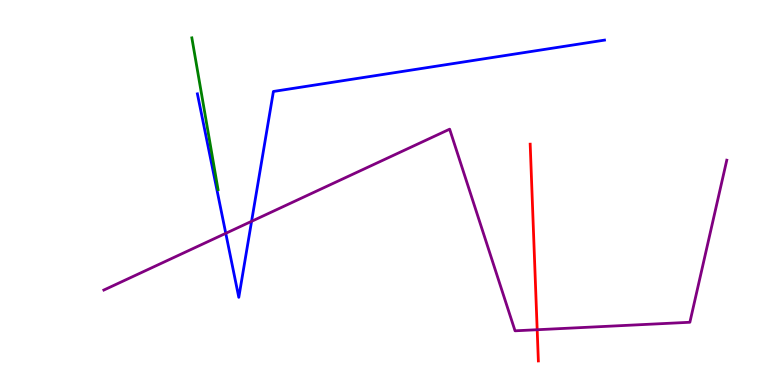[{'lines': ['blue', 'red'], 'intersections': []}, {'lines': ['green', 'red'], 'intersections': []}, {'lines': ['purple', 'red'], 'intersections': [{'x': 6.93, 'y': 1.44}]}, {'lines': ['blue', 'green'], 'intersections': []}, {'lines': ['blue', 'purple'], 'intersections': [{'x': 2.91, 'y': 3.94}, {'x': 3.25, 'y': 4.25}]}, {'lines': ['green', 'purple'], 'intersections': []}]